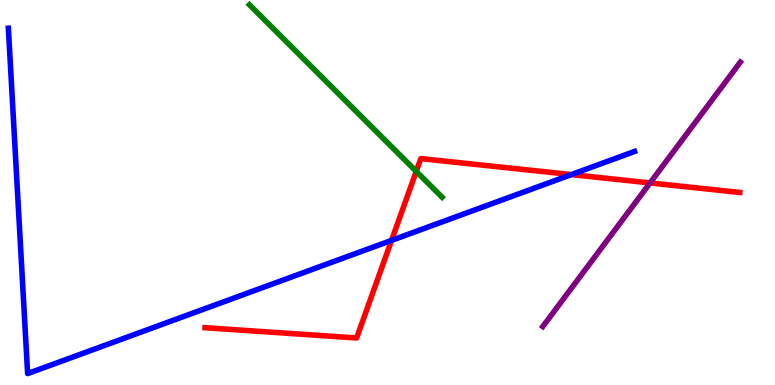[{'lines': ['blue', 'red'], 'intersections': [{'x': 5.05, 'y': 3.76}, {'x': 7.37, 'y': 5.47}]}, {'lines': ['green', 'red'], 'intersections': [{'x': 5.37, 'y': 5.55}]}, {'lines': ['purple', 'red'], 'intersections': [{'x': 8.39, 'y': 5.25}]}, {'lines': ['blue', 'green'], 'intersections': []}, {'lines': ['blue', 'purple'], 'intersections': []}, {'lines': ['green', 'purple'], 'intersections': []}]